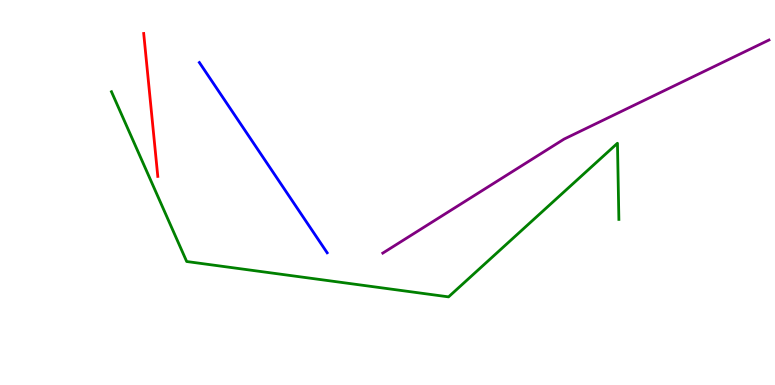[{'lines': ['blue', 'red'], 'intersections': []}, {'lines': ['green', 'red'], 'intersections': []}, {'lines': ['purple', 'red'], 'intersections': []}, {'lines': ['blue', 'green'], 'intersections': []}, {'lines': ['blue', 'purple'], 'intersections': []}, {'lines': ['green', 'purple'], 'intersections': []}]